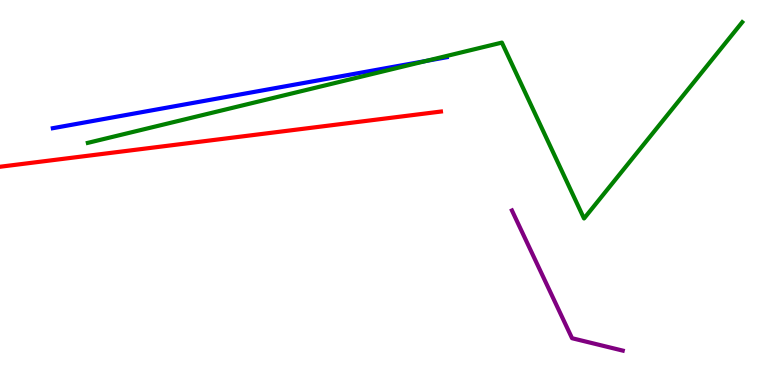[{'lines': ['blue', 'red'], 'intersections': []}, {'lines': ['green', 'red'], 'intersections': []}, {'lines': ['purple', 'red'], 'intersections': []}, {'lines': ['blue', 'green'], 'intersections': [{'x': 5.5, 'y': 8.42}]}, {'lines': ['blue', 'purple'], 'intersections': []}, {'lines': ['green', 'purple'], 'intersections': []}]